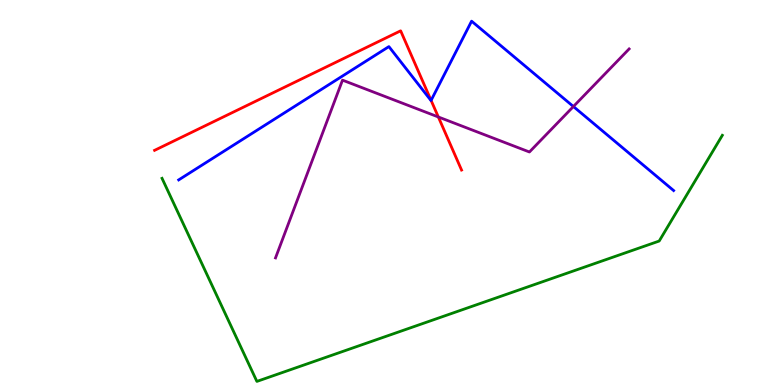[{'lines': ['blue', 'red'], 'intersections': [{'x': 5.56, 'y': 7.39}]}, {'lines': ['green', 'red'], 'intersections': []}, {'lines': ['purple', 'red'], 'intersections': [{'x': 5.66, 'y': 6.96}]}, {'lines': ['blue', 'green'], 'intersections': []}, {'lines': ['blue', 'purple'], 'intersections': [{'x': 7.4, 'y': 7.23}]}, {'lines': ['green', 'purple'], 'intersections': []}]